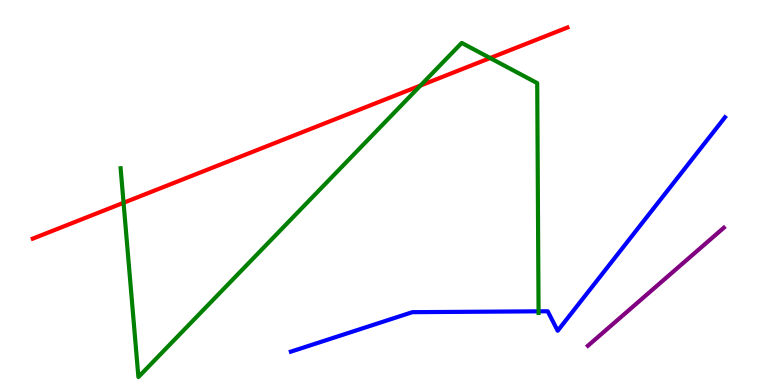[{'lines': ['blue', 'red'], 'intersections': []}, {'lines': ['green', 'red'], 'intersections': [{'x': 1.59, 'y': 4.73}, {'x': 5.43, 'y': 7.78}, {'x': 6.32, 'y': 8.49}]}, {'lines': ['purple', 'red'], 'intersections': []}, {'lines': ['blue', 'green'], 'intersections': [{'x': 6.95, 'y': 1.91}]}, {'lines': ['blue', 'purple'], 'intersections': []}, {'lines': ['green', 'purple'], 'intersections': []}]